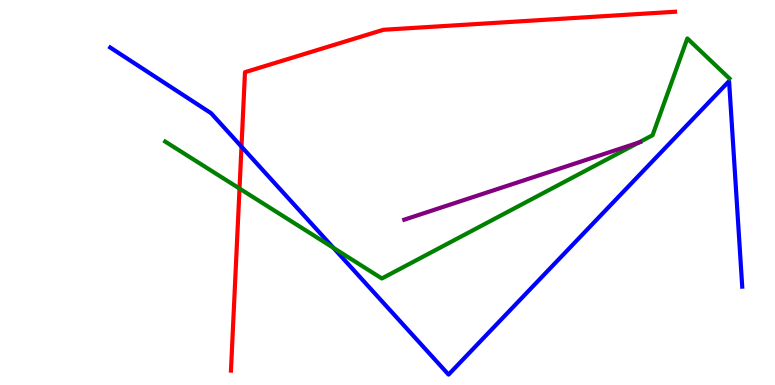[{'lines': ['blue', 'red'], 'intersections': [{'x': 3.12, 'y': 6.19}]}, {'lines': ['green', 'red'], 'intersections': [{'x': 3.09, 'y': 5.1}]}, {'lines': ['purple', 'red'], 'intersections': []}, {'lines': ['blue', 'green'], 'intersections': [{'x': 4.3, 'y': 3.56}]}, {'lines': ['blue', 'purple'], 'intersections': []}, {'lines': ['green', 'purple'], 'intersections': [{'x': 8.24, 'y': 6.3}]}]